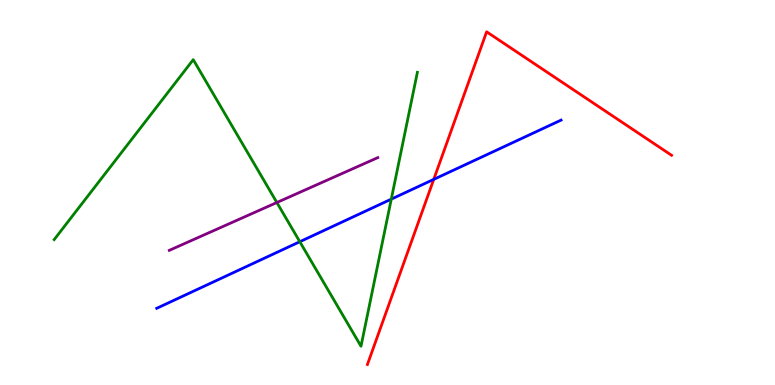[{'lines': ['blue', 'red'], 'intersections': [{'x': 5.6, 'y': 5.34}]}, {'lines': ['green', 'red'], 'intersections': []}, {'lines': ['purple', 'red'], 'intersections': []}, {'lines': ['blue', 'green'], 'intersections': [{'x': 3.87, 'y': 3.72}, {'x': 5.05, 'y': 4.83}]}, {'lines': ['blue', 'purple'], 'intersections': []}, {'lines': ['green', 'purple'], 'intersections': [{'x': 3.57, 'y': 4.74}]}]